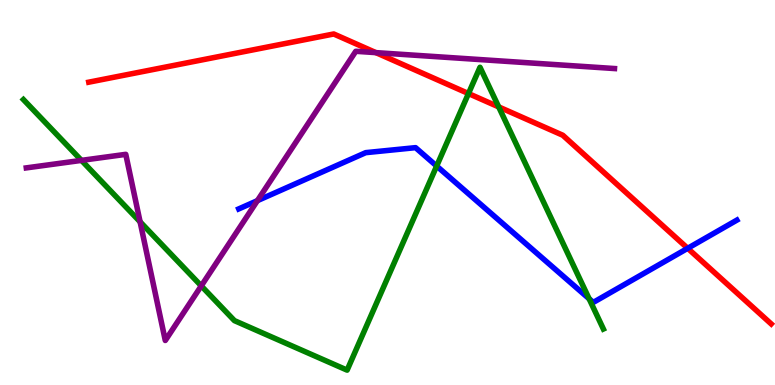[{'lines': ['blue', 'red'], 'intersections': [{'x': 8.87, 'y': 3.55}]}, {'lines': ['green', 'red'], 'intersections': [{'x': 6.04, 'y': 7.57}, {'x': 6.43, 'y': 7.22}]}, {'lines': ['purple', 'red'], 'intersections': [{'x': 4.85, 'y': 8.63}]}, {'lines': ['blue', 'green'], 'intersections': [{'x': 5.63, 'y': 5.69}, {'x': 7.6, 'y': 2.24}]}, {'lines': ['blue', 'purple'], 'intersections': [{'x': 3.32, 'y': 4.79}]}, {'lines': ['green', 'purple'], 'intersections': [{'x': 1.05, 'y': 5.83}, {'x': 1.81, 'y': 4.24}, {'x': 2.6, 'y': 2.57}]}]